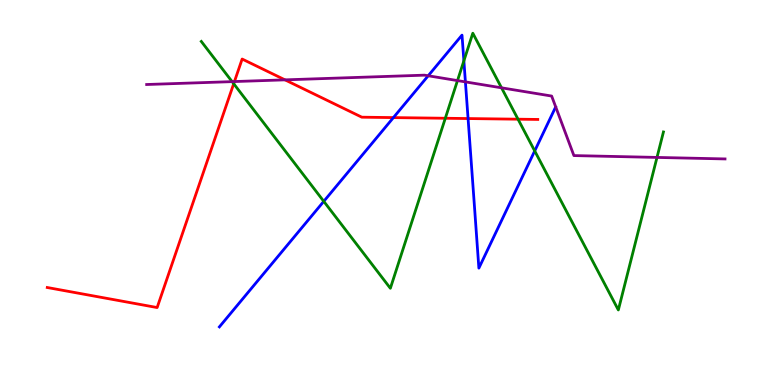[{'lines': ['blue', 'red'], 'intersections': [{'x': 5.08, 'y': 6.95}, {'x': 6.04, 'y': 6.92}]}, {'lines': ['green', 'red'], 'intersections': [{'x': 3.02, 'y': 7.83}, {'x': 5.75, 'y': 6.93}, {'x': 6.68, 'y': 6.9}]}, {'lines': ['purple', 'red'], 'intersections': [{'x': 3.03, 'y': 7.88}, {'x': 3.68, 'y': 7.93}]}, {'lines': ['blue', 'green'], 'intersections': [{'x': 4.18, 'y': 4.77}, {'x': 5.99, 'y': 8.42}, {'x': 6.9, 'y': 6.08}]}, {'lines': ['blue', 'purple'], 'intersections': [{'x': 5.53, 'y': 8.03}, {'x': 6.01, 'y': 7.87}]}, {'lines': ['green', 'purple'], 'intersections': [{'x': 2.99, 'y': 7.88}, {'x': 5.9, 'y': 7.91}, {'x': 6.47, 'y': 7.72}, {'x': 8.48, 'y': 5.91}]}]